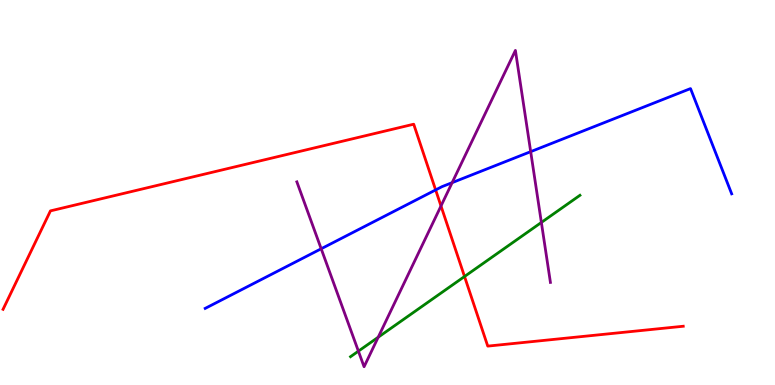[{'lines': ['blue', 'red'], 'intersections': [{'x': 5.62, 'y': 5.07}]}, {'lines': ['green', 'red'], 'intersections': [{'x': 5.99, 'y': 2.82}]}, {'lines': ['purple', 'red'], 'intersections': [{'x': 5.69, 'y': 4.65}]}, {'lines': ['blue', 'green'], 'intersections': []}, {'lines': ['blue', 'purple'], 'intersections': [{'x': 4.14, 'y': 3.54}, {'x': 5.83, 'y': 5.26}, {'x': 6.85, 'y': 6.06}]}, {'lines': ['green', 'purple'], 'intersections': [{'x': 4.62, 'y': 0.879}, {'x': 4.88, 'y': 1.24}, {'x': 6.99, 'y': 4.22}]}]